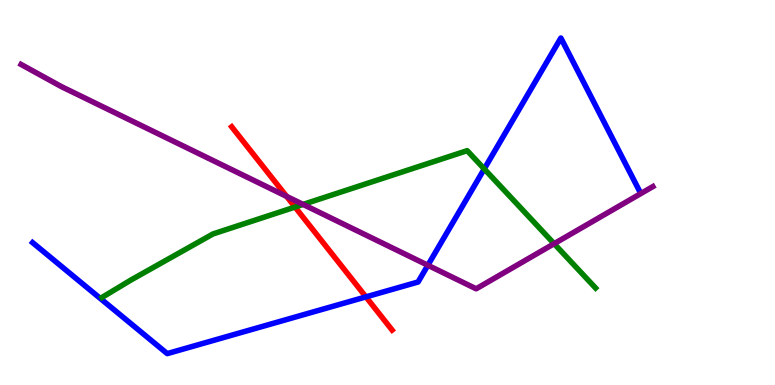[{'lines': ['blue', 'red'], 'intersections': [{'x': 4.72, 'y': 2.29}]}, {'lines': ['green', 'red'], 'intersections': [{'x': 3.81, 'y': 4.62}]}, {'lines': ['purple', 'red'], 'intersections': [{'x': 3.7, 'y': 4.9}]}, {'lines': ['blue', 'green'], 'intersections': [{'x': 6.25, 'y': 5.61}]}, {'lines': ['blue', 'purple'], 'intersections': [{'x': 5.52, 'y': 3.11}]}, {'lines': ['green', 'purple'], 'intersections': [{'x': 3.91, 'y': 4.69}, {'x': 7.15, 'y': 3.67}]}]